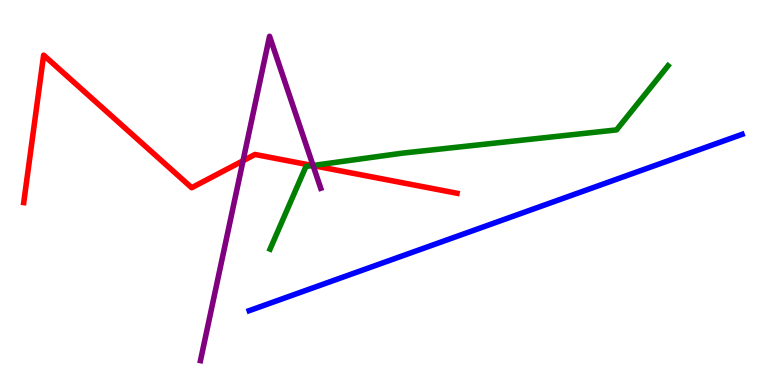[{'lines': ['blue', 'red'], 'intersections': []}, {'lines': ['green', 'red'], 'intersections': [{'x': 4.03, 'y': 5.7}]}, {'lines': ['purple', 'red'], 'intersections': [{'x': 3.14, 'y': 5.82}, {'x': 4.04, 'y': 5.7}]}, {'lines': ['blue', 'green'], 'intersections': []}, {'lines': ['blue', 'purple'], 'intersections': []}, {'lines': ['green', 'purple'], 'intersections': [{'x': 4.04, 'y': 5.7}]}]